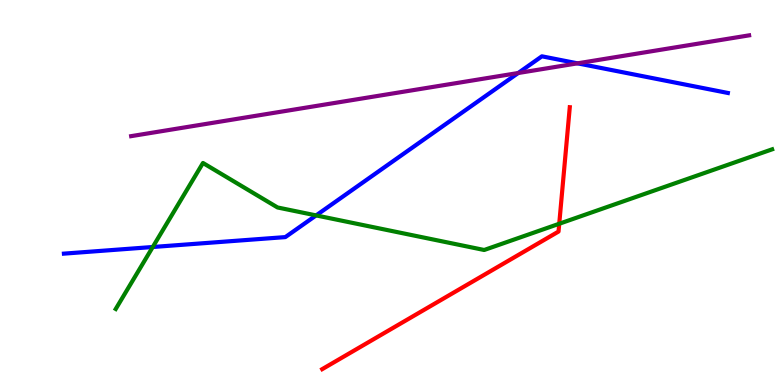[{'lines': ['blue', 'red'], 'intersections': []}, {'lines': ['green', 'red'], 'intersections': [{'x': 7.22, 'y': 4.19}]}, {'lines': ['purple', 'red'], 'intersections': []}, {'lines': ['blue', 'green'], 'intersections': [{'x': 1.97, 'y': 3.58}, {'x': 4.08, 'y': 4.4}]}, {'lines': ['blue', 'purple'], 'intersections': [{'x': 6.69, 'y': 8.1}, {'x': 7.45, 'y': 8.35}]}, {'lines': ['green', 'purple'], 'intersections': []}]